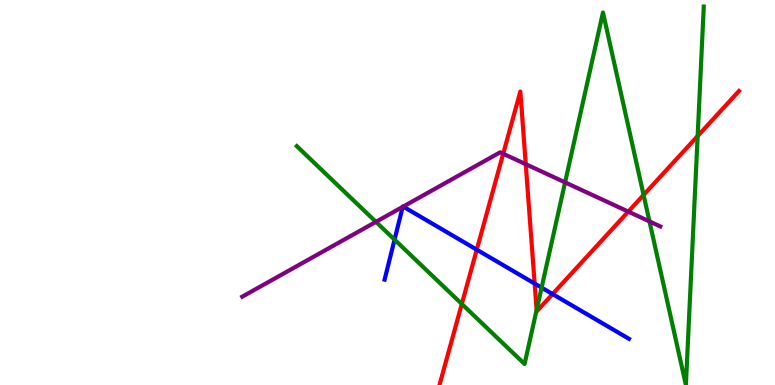[{'lines': ['blue', 'red'], 'intersections': [{'x': 6.15, 'y': 3.51}, {'x': 6.9, 'y': 2.63}, {'x': 7.13, 'y': 2.36}]}, {'lines': ['green', 'red'], 'intersections': [{'x': 5.96, 'y': 2.1}, {'x': 6.92, 'y': 1.95}, {'x': 8.3, 'y': 4.94}, {'x': 9.0, 'y': 6.47}]}, {'lines': ['purple', 'red'], 'intersections': [{'x': 6.49, 'y': 6.01}, {'x': 6.78, 'y': 5.74}, {'x': 8.11, 'y': 4.5}]}, {'lines': ['blue', 'green'], 'intersections': [{'x': 5.09, 'y': 3.78}, {'x': 6.99, 'y': 2.53}]}, {'lines': ['blue', 'purple'], 'intersections': [{'x': 5.2, 'y': 4.63}, {'x': 5.2, 'y': 4.63}]}, {'lines': ['green', 'purple'], 'intersections': [{'x': 4.85, 'y': 4.24}, {'x': 7.29, 'y': 5.26}, {'x': 8.38, 'y': 4.25}]}]